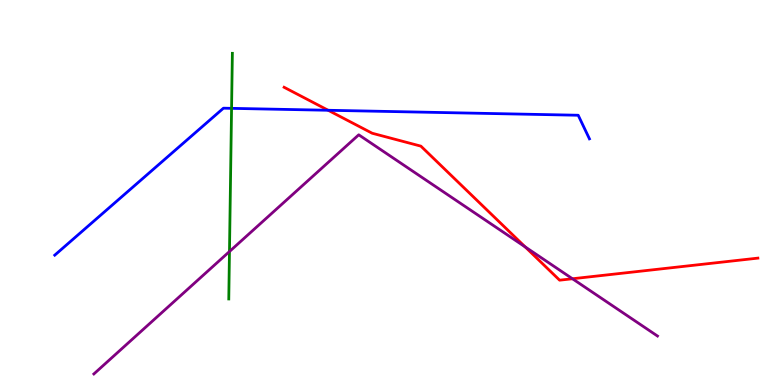[{'lines': ['blue', 'red'], 'intersections': [{'x': 4.23, 'y': 7.14}]}, {'lines': ['green', 'red'], 'intersections': []}, {'lines': ['purple', 'red'], 'intersections': [{'x': 6.78, 'y': 3.59}, {'x': 7.39, 'y': 2.76}]}, {'lines': ['blue', 'green'], 'intersections': [{'x': 2.99, 'y': 7.19}]}, {'lines': ['blue', 'purple'], 'intersections': []}, {'lines': ['green', 'purple'], 'intersections': [{'x': 2.96, 'y': 3.47}]}]